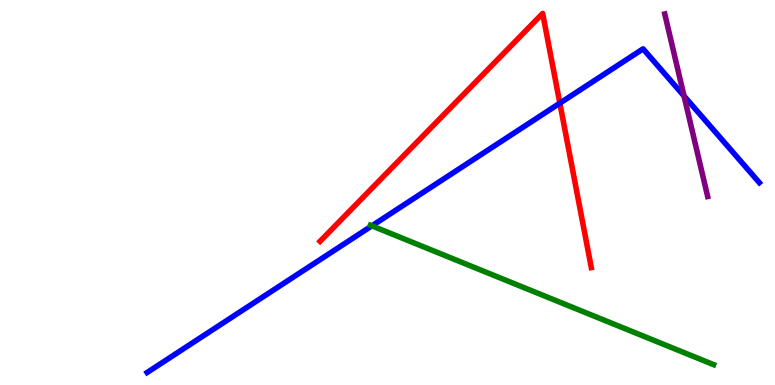[{'lines': ['blue', 'red'], 'intersections': [{'x': 7.22, 'y': 7.32}]}, {'lines': ['green', 'red'], 'intersections': []}, {'lines': ['purple', 'red'], 'intersections': []}, {'lines': ['blue', 'green'], 'intersections': [{'x': 4.8, 'y': 4.13}]}, {'lines': ['blue', 'purple'], 'intersections': [{'x': 8.83, 'y': 7.51}]}, {'lines': ['green', 'purple'], 'intersections': []}]